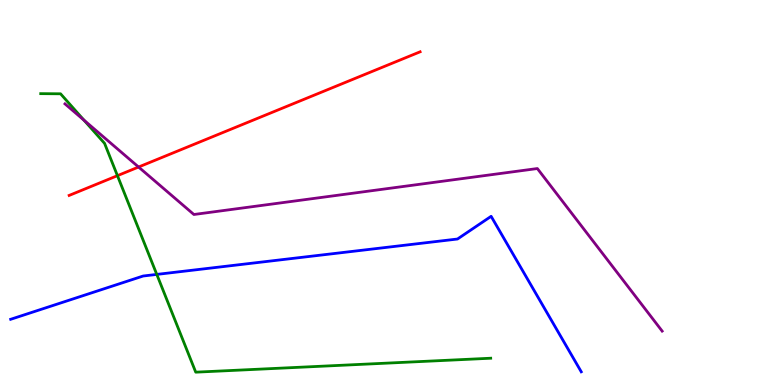[{'lines': ['blue', 'red'], 'intersections': []}, {'lines': ['green', 'red'], 'intersections': [{'x': 1.52, 'y': 5.44}]}, {'lines': ['purple', 'red'], 'intersections': [{'x': 1.79, 'y': 5.66}]}, {'lines': ['blue', 'green'], 'intersections': [{'x': 2.02, 'y': 2.87}]}, {'lines': ['blue', 'purple'], 'intersections': []}, {'lines': ['green', 'purple'], 'intersections': [{'x': 1.08, 'y': 6.88}]}]